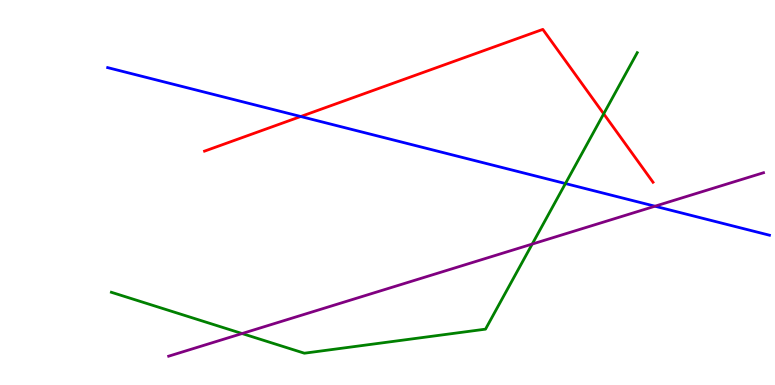[{'lines': ['blue', 'red'], 'intersections': [{'x': 3.88, 'y': 6.97}]}, {'lines': ['green', 'red'], 'intersections': [{'x': 7.79, 'y': 7.04}]}, {'lines': ['purple', 'red'], 'intersections': []}, {'lines': ['blue', 'green'], 'intersections': [{'x': 7.3, 'y': 5.23}]}, {'lines': ['blue', 'purple'], 'intersections': [{'x': 8.45, 'y': 4.64}]}, {'lines': ['green', 'purple'], 'intersections': [{'x': 3.12, 'y': 1.34}, {'x': 6.87, 'y': 3.66}]}]